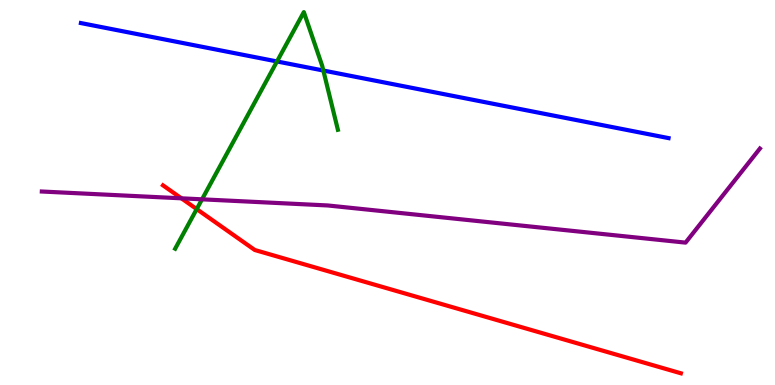[{'lines': ['blue', 'red'], 'intersections': []}, {'lines': ['green', 'red'], 'intersections': [{'x': 2.54, 'y': 4.57}]}, {'lines': ['purple', 'red'], 'intersections': [{'x': 2.34, 'y': 4.85}]}, {'lines': ['blue', 'green'], 'intersections': [{'x': 3.57, 'y': 8.4}, {'x': 4.17, 'y': 8.17}]}, {'lines': ['blue', 'purple'], 'intersections': []}, {'lines': ['green', 'purple'], 'intersections': [{'x': 2.61, 'y': 4.82}]}]